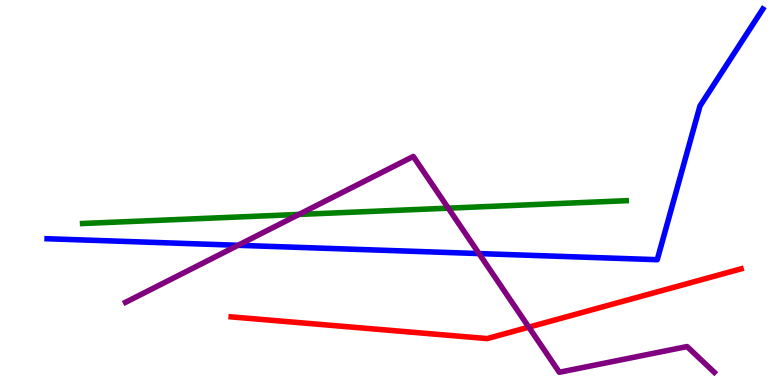[{'lines': ['blue', 'red'], 'intersections': []}, {'lines': ['green', 'red'], 'intersections': []}, {'lines': ['purple', 'red'], 'intersections': [{'x': 6.82, 'y': 1.5}]}, {'lines': ['blue', 'green'], 'intersections': []}, {'lines': ['blue', 'purple'], 'intersections': [{'x': 3.07, 'y': 3.63}, {'x': 6.18, 'y': 3.41}]}, {'lines': ['green', 'purple'], 'intersections': [{'x': 3.86, 'y': 4.43}, {'x': 5.78, 'y': 4.59}]}]